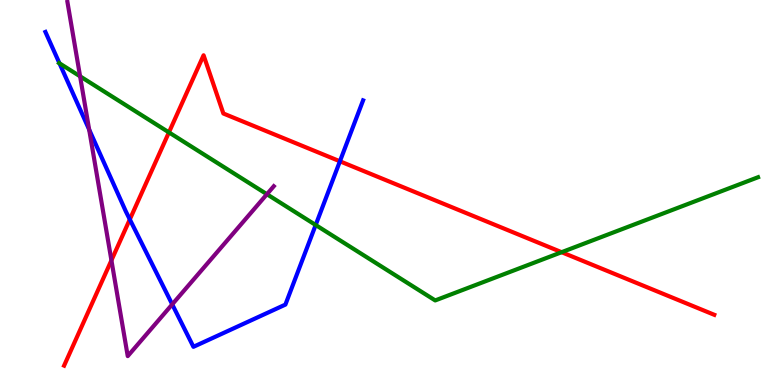[{'lines': ['blue', 'red'], 'intersections': [{'x': 1.68, 'y': 4.3}, {'x': 4.39, 'y': 5.81}]}, {'lines': ['green', 'red'], 'intersections': [{'x': 2.18, 'y': 6.56}, {'x': 7.25, 'y': 3.45}]}, {'lines': ['purple', 'red'], 'intersections': [{'x': 1.44, 'y': 3.24}]}, {'lines': ['blue', 'green'], 'intersections': [{'x': 0.767, 'y': 8.36}, {'x': 4.07, 'y': 4.16}]}, {'lines': ['blue', 'purple'], 'intersections': [{'x': 1.15, 'y': 6.63}, {'x': 2.22, 'y': 2.09}]}, {'lines': ['green', 'purple'], 'intersections': [{'x': 1.03, 'y': 8.02}, {'x': 3.44, 'y': 4.96}]}]